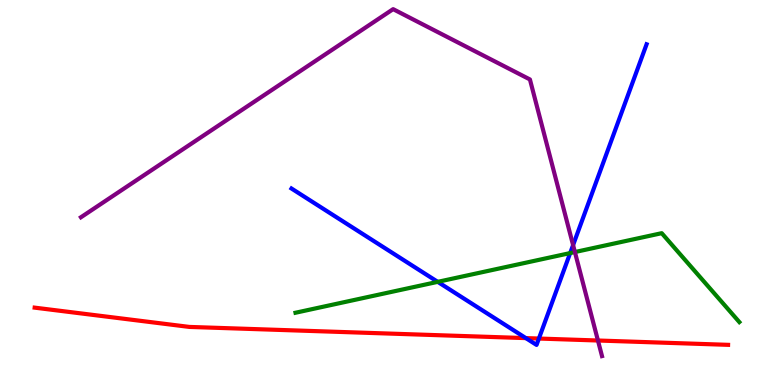[{'lines': ['blue', 'red'], 'intersections': [{'x': 6.79, 'y': 1.22}, {'x': 6.95, 'y': 1.21}]}, {'lines': ['green', 'red'], 'intersections': []}, {'lines': ['purple', 'red'], 'intersections': [{'x': 7.72, 'y': 1.16}]}, {'lines': ['blue', 'green'], 'intersections': [{'x': 5.65, 'y': 2.68}, {'x': 7.36, 'y': 3.43}]}, {'lines': ['blue', 'purple'], 'intersections': [{'x': 7.39, 'y': 3.63}]}, {'lines': ['green', 'purple'], 'intersections': [{'x': 7.42, 'y': 3.45}]}]